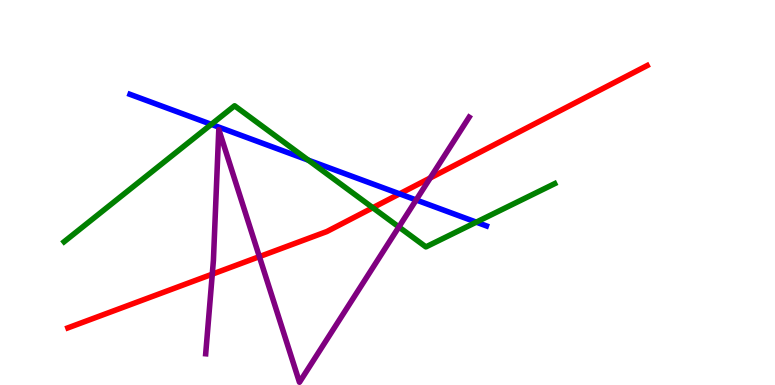[{'lines': ['blue', 'red'], 'intersections': [{'x': 5.16, 'y': 4.96}]}, {'lines': ['green', 'red'], 'intersections': [{'x': 4.81, 'y': 4.6}]}, {'lines': ['purple', 'red'], 'intersections': [{'x': 2.74, 'y': 2.88}, {'x': 3.35, 'y': 3.33}, {'x': 5.55, 'y': 5.38}]}, {'lines': ['blue', 'green'], 'intersections': [{'x': 2.73, 'y': 6.77}, {'x': 3.98, 'y': 5.84}, {'x': 6.15, 'y': 4.23}]}, {'lines': ['blue', 'purple'], 'intersections': [{'x': 5.37, 'y': 4.81}]}, {'lines': ['green', 'purple'], 'intersections': [{'x': 5.15, 'y': 4.1}]}]